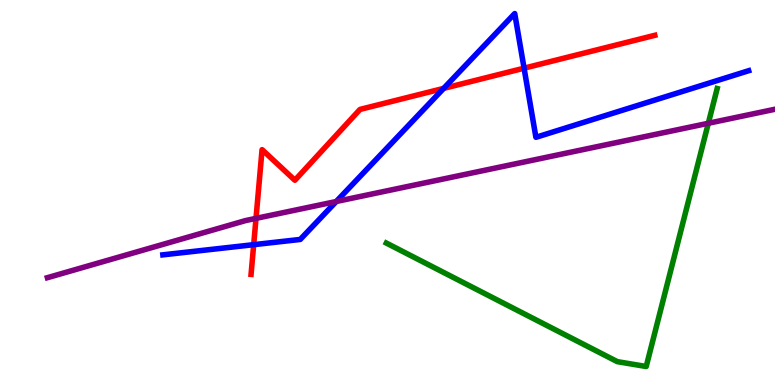[{'lines': ['blue', 'red'], 'intersections': [{'x': 3.27, 'y': 3.64}, {'x': 5.72, 'y': 7.7}, {'x': 6.76, 'y': 8.23}]}, {'lines': ['green', 'red'], 'intersections': []}, {'lines': ['purple', 'red'], 'intersections': [{'x': 3.3, 'y': 4.33}]}, {'lines': ['blue', 'green'], 'intersections': []}, {'lines': ['blue', 'purple'], 'intersections': [{'x': 4.34, 'y': 4.77}]}, {'lines': ['green', 'purple'], 'intersections': [{'x': 9.14, 'y': 6.8}]}]